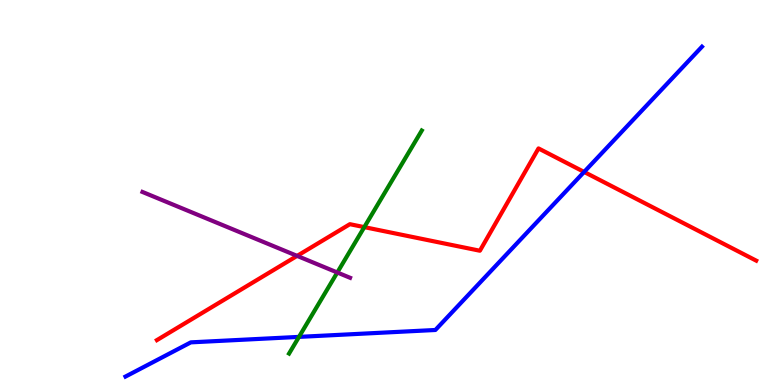[{'lines': ['blue', 'red'], 'intersections': [{'x': 7.54, 'y': 5.53}]}, {'lines': ['green', 'red'], 'intersections': [{'x': 4.7, 'y': 4.1}]}, {'lines': ['purple', 'red'], 'intersections': [{'x': 3.83, 'y': 3.35}]}, {'lines': ['blue', 'green'], 'intersections': [{'x': 3.86, 'y': 1.25}]}, {'lines': ['blue', 'purple'], 'intersections': []}, {'lines': ['green', 'purple'], 'intersections': [{'x': 4.35, 'y': 2.92}]}]